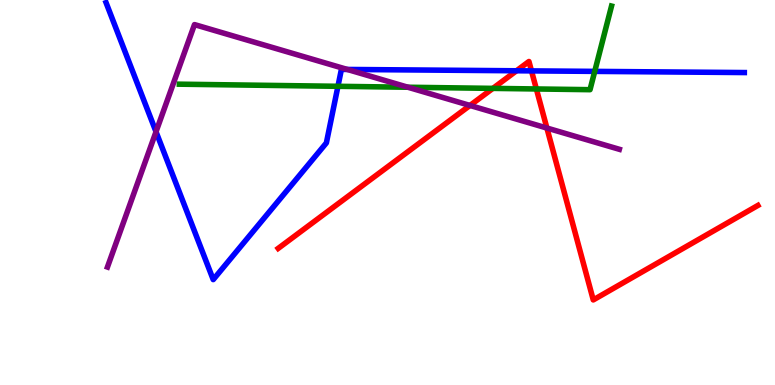[{'lines': ['blue', 'red'], 'intersections': [{'x': 6.66, 'y': 8.16}, {'x': 6.86, 'y': 8.16}]}, {'lines': ['green', 'red'], 'intersections': [{'x': 6.36, 'y': 7.7}, {'x': 6.92, 'y': 7.69}]}, {'lines': ['purple', 'red'], 'intersections': [{'x': 6.06, 'y': 7.26}, {'x': 7.06, 'y': 6.67}]}, {'lines': ['blue', 'green'], 'intersections': [{'x': 4.36, 'y': 7.76}, {'x': 7.67, 'y': 8.15}]}, {'lines': ['blue', 'purple'], 'intersections': [{'x': 2.01, 'y': 6.58}, {'x': 4.48, 'y': 8.2}]}, {'lines': ['green', 'purple'], 'intersections': [{'x': 5.26, 'y': 7.73}]}]